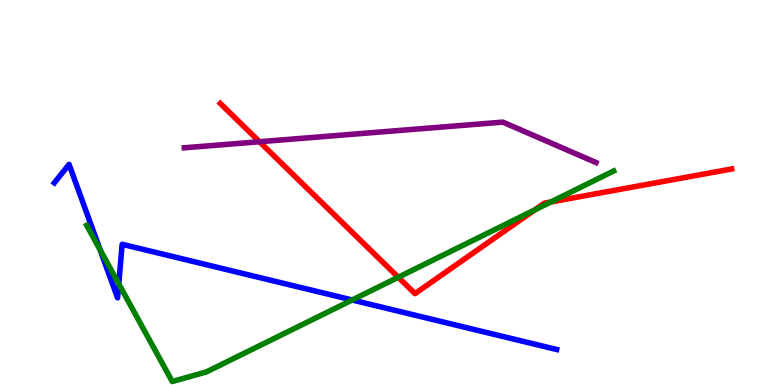[{'lines': ['blue', 'red'], 'intersections': []}, {'lines': ['green', 'red'], 'intersections': [{'x': 5.14, 'y': 2.8}, {'x': 6.9, 'y': 4.55}, {'x': 7.11, 'y': 4.75}]}, {'lines': ['purple', 'red'], 'intersections': [{'x': 3.35, 'y': 6.32}]}, {'lines': ['blue', 'green'], 'intersections': [{'x': 1.29, 'y': 3.51}, {'x': 1.53, 'y': 2.63}, {'x': 4.54, 'y': 2.21}]}, {'lines': ['blue', 'purple'], 'intersections': []}, {'lines': ['green', 'purple'], 'intersections': []}]